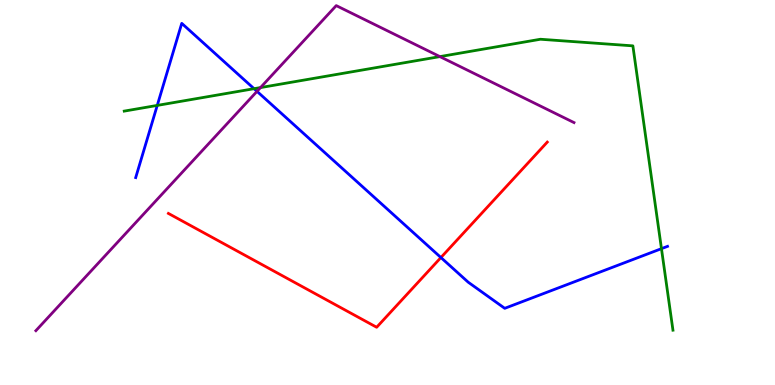[{'lines': ['blue', 'red'], 'intersections': [{'x': 5.69, 'y': 3.31}]}, {'lines': ['green', 'red'], 'intersections': []}, {'lines': ['purple', 'red'], 'intersections': []}, {'lines': ['blue', 'green'], 'intersections': [{'x': 2.03, 'y': 7.26}, {'x': 3.28, 'y': 7.7}, {'x': 8.53, 'y': 3.54}]}, {'lines': ['blue', 'purple'], 'intersections': [{'x': 3.32, 'y': 7.63}]}, {'lines': ['green', 'purple'], 'intersections': [{'x': 3.36, 'y': 7.73}, {'x': 5.68, 'y': 8.53}]}]